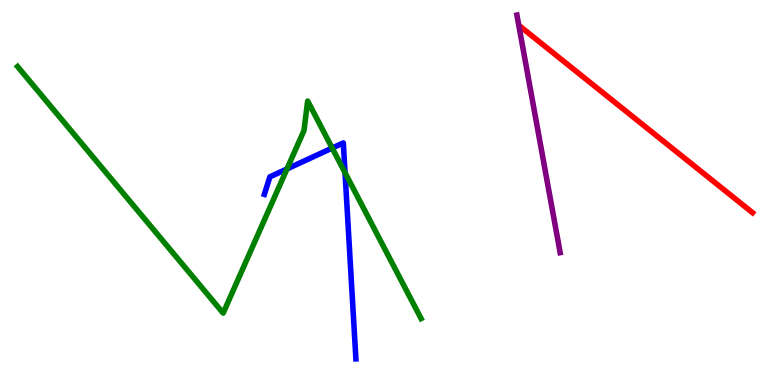[{'lines': ['blue', 'red'], 'intersections': []}, {'lines': ['green', 'red'], 'intersections': []}, {'lines': ['purple', 'red'], 'intersections': []}, {'lines': ['blue', 'green'], 'intersections': [{'x': 3.7, 'y': 5.61}, {'x': 4.29, 'y': 6.15}, {'x': 4.45, 'y': 5.51}]}, {'lines': ['blue', 'purple'], 'intersections': []}, {'lines': ['green', 'purple'], 'intersections': []}]